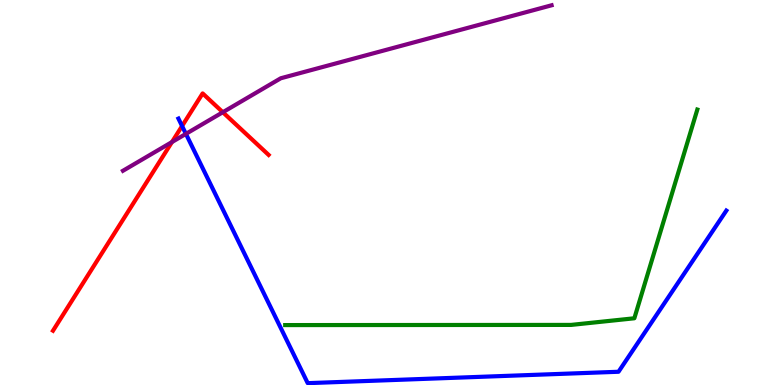[{'lines': ['blue', 'red'], 'intersections': [{'x': 2.35, 'y': 6.73}]}, {'lines': ['green', 'red'], 'intersections': []}, {'lines': ['purple', 'red'], 'intersections': [{'x': 2.22, 'y': 6.31}, {'x': 2.88, 'y': 7.08}]}, {'lines': ['blue', 'green'], 'intersections': []}, {'lines': ['blue', 'purple'], 'intersections': [{'x': 2.4, 'y': 6.52}]}, {'lines': ['green', 'purple'], 'intersections': []}]